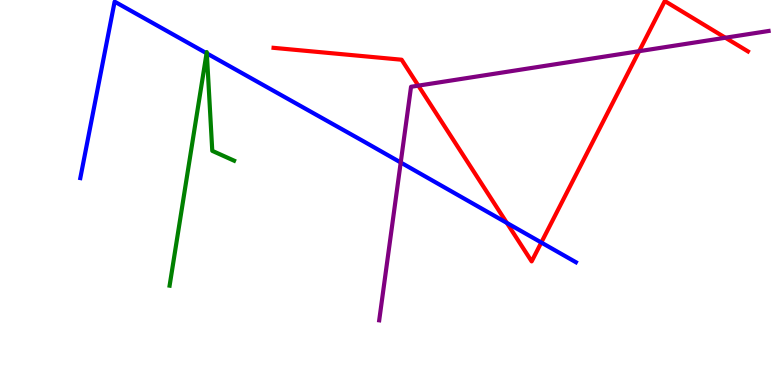[{'lines': ['blue', 'red'], 'intersections': [{'x': 6.54, 'y': 4.21}, {'x': 6.98, 'y': 3.7}]}, {'lines': ['green', 'red'], 'intersections': []}, {'lines': ['purple', 'red'], 'intersections': [{'x': 5.4, 'y': 7.78}, {'x': 8.25, 'y': 8.67}, {'x': 9.36, 'y': 9.02}]}, {'lines': ['blue', 'green'], 'intersections': [{'x': 2.67, 'y': 8.62}, {'x': 2.67, 'y': 8.61}]}, {'lines': ['blue', 'purple'], 'intersections': [{'x': 5.17, 'y': 5.78}]}, {'lines': ['green', 'purple'], 'intersections': []}]